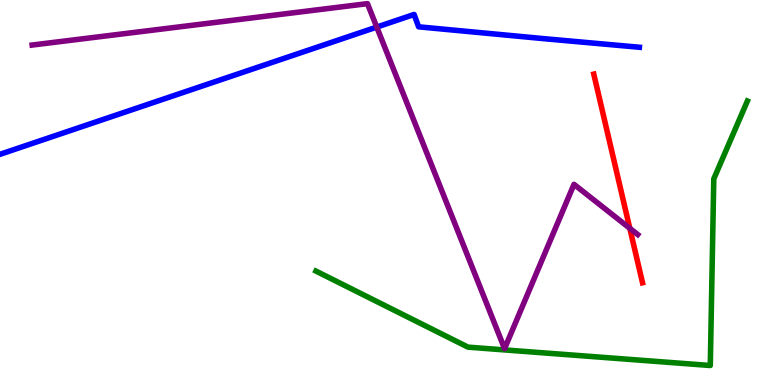[{'lines': ['blue', 'red'], 'intersections': []}, {'lines': ['green', 'red'], 'intersections': []}, {'lines': ['purple', 'red'], 'intersections': [{'x': 8.13, 'y': 4.07}]}, {'lines': ['blue', 'green'], 'intersections': []}, {'lines': ['blue', 'purple'], 'intersections': [{'x': 4.86, 'y': 9.3}]}, {'lines': ['green', 'purple'], 'intersections': []}]